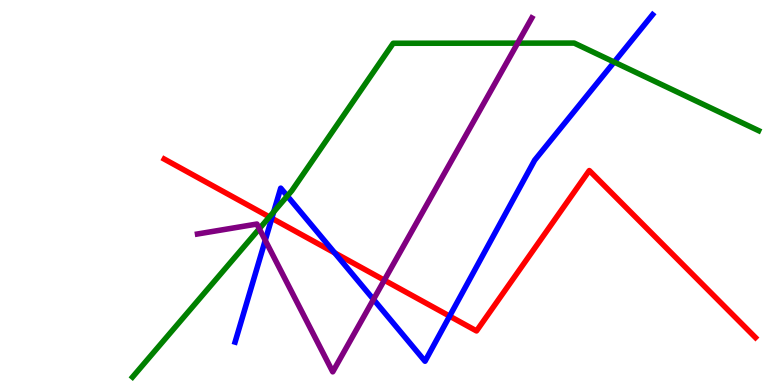[{'lines': ['blue', 'red'], 'intersections': [{'x': 3.51, 'y': 4.33}, {'x': 4.32, 'y': 3.43}, {'x': 5.8, 'y': 1.79}]}, {'lines': ['green', 'red'], 'intersections': [{'x': 3.48, 'y': 4.37}]}, {'lines': ['purple', 'red'], 'intersections': [{'x': 4.96, 'y': 2.72}]}, {'lines': ['blue', 'green'], 'intersections': [{'x': 3.53, 'y': 4.5}, {'x': 3.71, 'y': 4.91}, {'x': 7.92, 'y': 8.39}]}, {'lines': ['blue', 'purple'], 'intersections': [{'x': 3.42, 'y': 3.76}, {'x': 4.82, 'y': 2.22}]}, {'lines': ['green', 'purple'], 'intersections': [{'x': 3.35, 'y': 4.06}, {'x': 6.68, 'y': 8.88}]}]